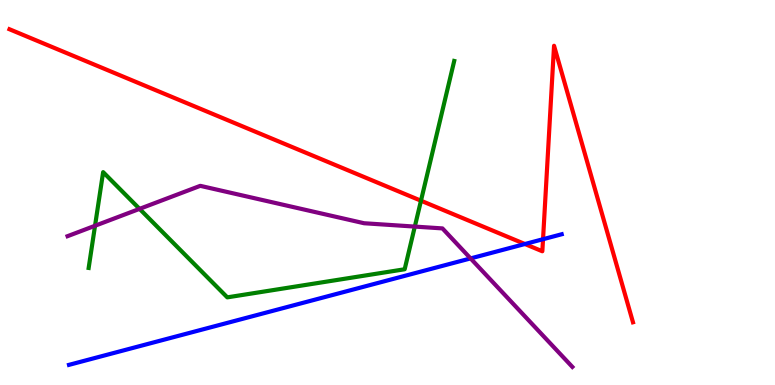[{'lines': ['blue', 'red'], 'intersections': [{'x': 6.77, 'y': 3.66}, {'x': 7.01, 'y': 3.79}]}, {'lines': ['green', 'red'], 'intersections': [{'x': 5.43, 'y': 4.79}]}, {'lines': ['purple', 'red'], 'intersections': []}, {'lines': ['blue', 'green'], 'intersections': []}, {'lines': ['blue', 'purple'], 'intersections': [{'x': 6.07, 'y': 3.29}]}, {'lines': ['green', 'purple'], 'intersections': [{'x': 1.23, 'y': 4.14}, {'x': 1.8, 'y': 4.57}, {'x': 5.35, 'y': 4.11}]}]